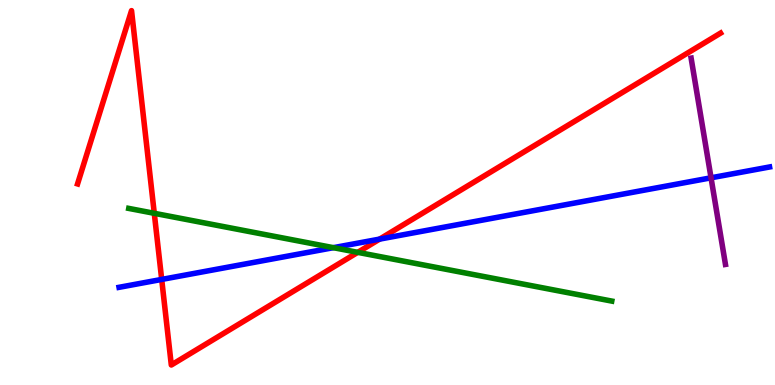[{'lines': ['blue', 'red'], 'intersections': [{'x': 2.09, 'y': 2.74}, {'x': 4.9, 'y': 3.79}]}, {'lines': ['green', 'red'], 'intersections': [{'x': 1.99, 'y': 4.46}, {'x': 4.62, 'y': 3.45}]}, {'lines': ['purple', 'red'], 'intersections': []}, {'lines': ['blue', 'green'], 'intersections': [{'x': 4.3, 'y': 3.57}]}, {'lines': ['blue', 'purple'], 'intersections': [{'x': 9.17, 'y': 5.38}]}, {'lines': ['green', 'purple'], 'intersections': []}]